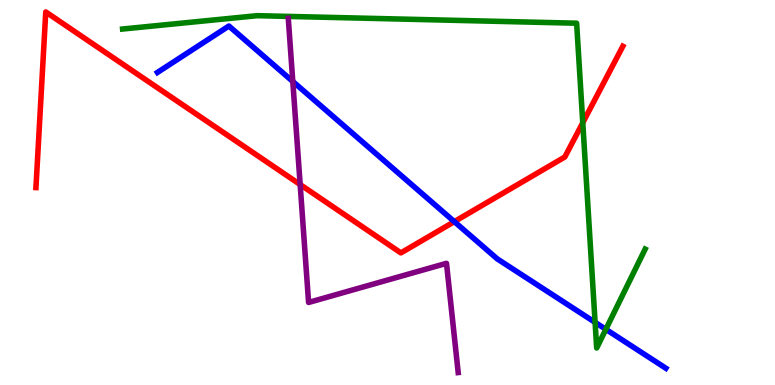[{'lines': ['blue', 'red'], 'intersections': [{'x': 5.86, 'y': 4.24}]}, {'lines': ['green', 'red'], 'intersections': [{'x': 7.52, 'y': 6.81}]}, {'lines': ['purple', 'red'], 'intersections': [{'x': 3.87, 'y': 5.21}]}, {'lines': ['blue', 'green'], 'intersections': [{'x': 7.68, 'y': 1.63}, {'x': 7.82, 'y': 1.45}]}, {'lines': ['blue', 'purple'], 'intersections': [{'x': 3.78, 'y': 7.88}]}, {'lines': ['green', 'purple'], 'intersections': []}]